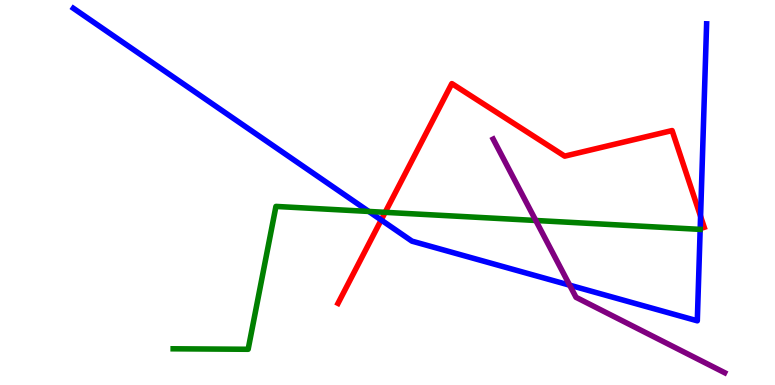[{'lines': ['blue', 'red'], 'intersections': [{'x': 4.92, 'y': 4.29}, {'x': 9.04, 'y': 4.38}]}, {'lines': ['green', 'red'], 'intersections': [{'x': 4.97, 'y': 4.48}]}, {'lines': ['purple', 'red'], 'intersections': []}, {'lines': ['blue', 'green'], 'intersections': [{'x': 4.76, 'y': 4.51}]}, {'lines': ['blue', 'purple'], 'intersections': [{'x': 7.35, 'y': 2.59}]}, {'lines': ['green', 'purple'], 'intersections': [{'x': 6.91, 'y': 4.27}]}]